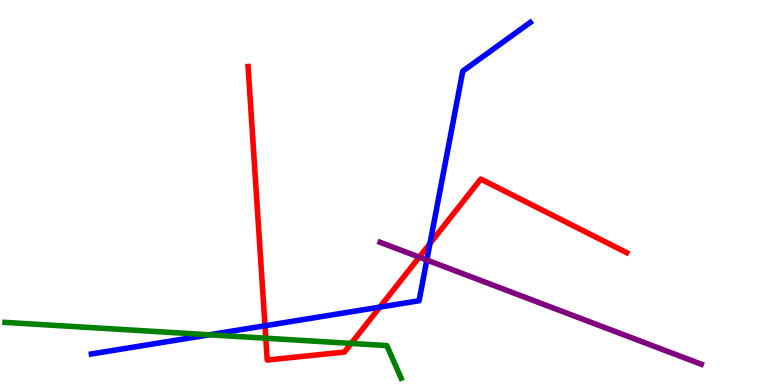[{'lines': ['blue', 'red'], 'intersections': [{'x': 3.42, 'y': 1.54}, {'x': 4.9, 'y': 2.02}, {'x': 5.55, 'y': 3.67}]}, {'lines': ['green', 'red'], 'intersections': [{'x': 3.43, 'y': 1.22}, {'x': 4.53, 'y': 1.08}]}, {'lines': ['purple', 'red'], 'intersections': [{'x': 5.41, 'y': 3.32}]}, {'lines': ['blue', 'green'], 'intersections': [{'x': 2.7, 'y': 1.3}]}, {'lines': ['blue', 'purple'], 'intersections': [{'x': 5.51, 'y': 3.25}]}, {'lines': ['green', 'purple'], 'intersections': []}]